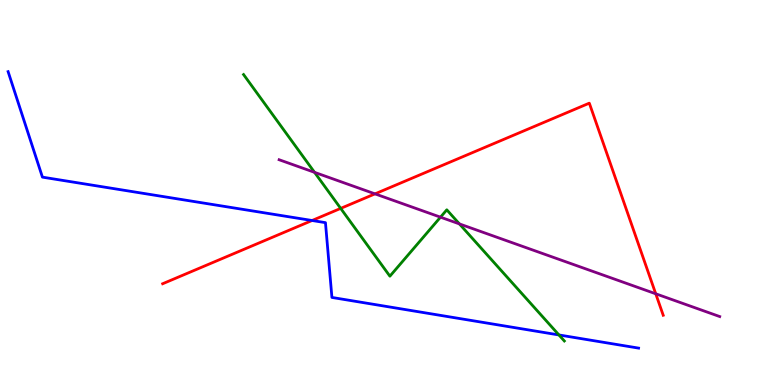[{'lines': ['blue', 'red'], 'intersections': [{'x': 4.03, 'y': 4.27}]}, {'lines': ['green', 'red'], 'intersections': [{'x': 4.4, 'y': 4.59}]}, {'lines': ['purple', 'red'], 'intersections': [{'x': 4.84, 'y': 4.96}, {'x': 8.46, 'y': 2.37}]}, {'lines': ['blue', 'green'], 'intersections': [{'x': 7.21, 'y': 1.3}]}, {'lines': ['blue', 'purple'], 'intersections': []}, {'lines': ['green', 'purple'], 'intersections': [{'x': 4.06, 'y': 5.52}, {'x': 5.68, 'y': 4.36}, {'x': 5.93, 'y': 4.18}]}]